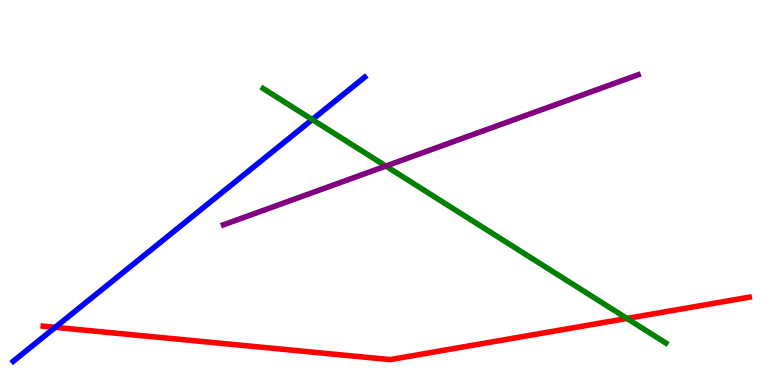[{'lines': ['blue', 'red'], 'intersections': [{'x': 0.712, 'y': 1.5}]}, {'lines': ['green', 'red'], 'intersections': [{'x': 8.09, 'y': 1.73}]}, {'lines': ['purple', 'red'], 'intersections': []}, {'lines': ['blue', 'green'], 'intersections': [{'x': 4.03, 'y': 6.89}]}, {'lines': ['blue', 'purple'], 'intersections': []}, {'lines': ['green', 'purple'], 'intersections': [{'x': 4.98, 'y': 5.69}]}]